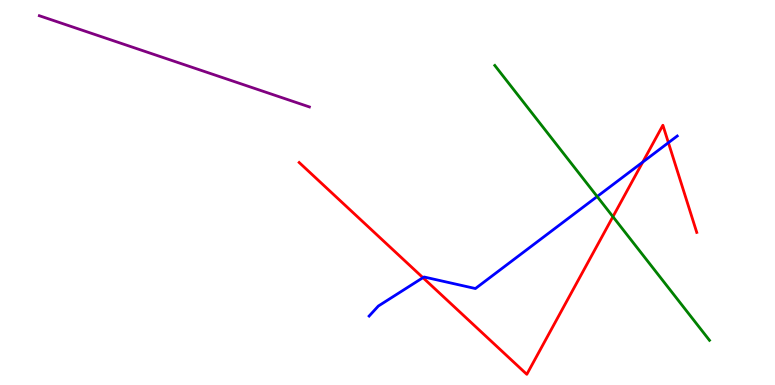[{'lines': ['blue', 'red'], 'intersections': [{'x': 5.46, 'y': 2.79}, {'x': 8.29, 'y': 5.79}, {'x': 8.62, 'y': 6.29}]}, {'lines': ['green', 'red'], 'intersections': [{'x': 7.91, 'y': 4.37}]}, {'lines': ['purple', 'red'], 'intersections': []}, {'lines': ['blue', 'green'], 'intersections': [{'x': 7.71, 'y': 4.9}]}, {'lines': ['blue', 'purple'], 'intersections': []}, {'lines': ['green', 'purple'], 'intersections': []}]